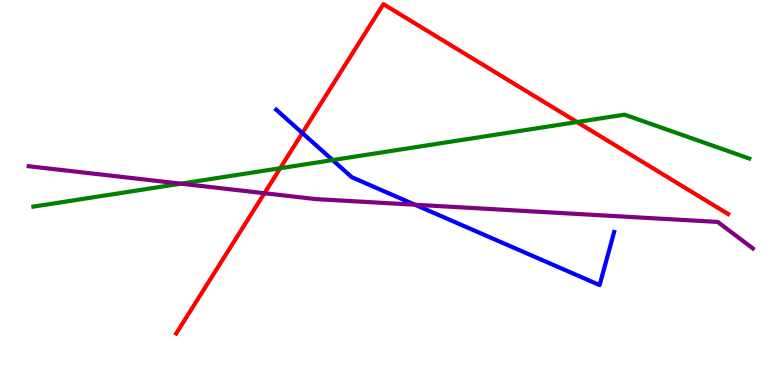[{'lines': ['blue', 'red'], 'intersections': [{'x': 3.9, 'y': 6.55}]}, {'lines': ['green', 'red'], 'intersections': [{'x': 3.62, 'y': 5.63}, {'x': 7.45, 'y': 6.83}]}, {'lines': ['purple', 'red'], 'intersections': [{'x': 3.41, 'y': 4.98}]}, {'lines': ['blue', 'green'], 'intersections': [{'x': 4.29, 'y': 5.84}]}, {'lines': ['blue', 'purple'], 'intersections': [{'x': 5.36, 'y': 4.68}]}, {'lines': ['green', 'purple'], 'intersections': [{'x': 2.33, 'y': 5.23}]}]